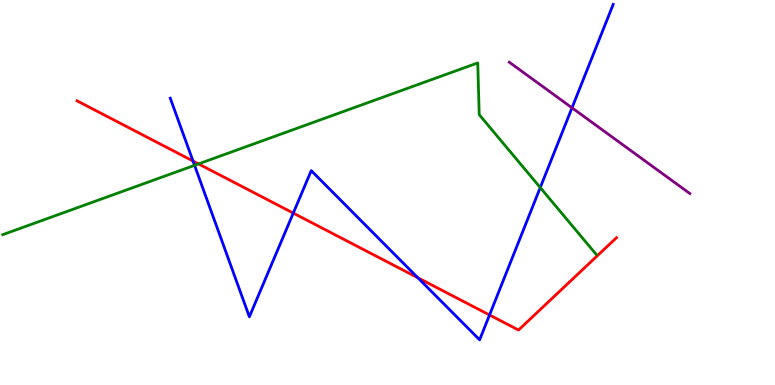[{'lines': ['blue', 'red'], 'intersections': [{'x': 2.49, 'y': 5.82}, {'x': 3.78, 'y': 4.47}, {'x': 5.39, 'y': 2.79}, {'x': 6.32, 'y': 1.82}]}, {'lines': ['green', 'red'], 'intersections': [{'x': 2.56, 'y': 5.74}]}, {'lines': ['purple', 'red'], 'intersections': []}, {'lines': ['blue', 'green'], 'intersections': [{'x': 2.51, 'y': 5.71}, {'x': 6.97, 'y': 5.13}]}, {'lines': ['blue', 'purple'], 'intersections': [{'x': 7.38, 'y': 7.2}]}, {'lines': ['green', 'purple'], 'intersections': []}]